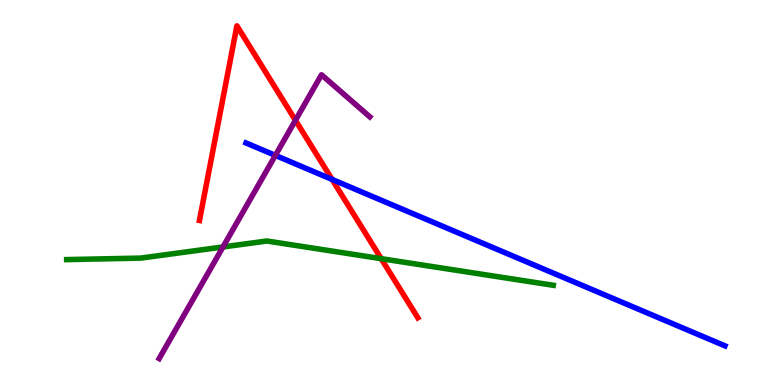[{'lines': ['blue', 'red'], 'intersections': [{'x': 4.29, 'y': 5.34}]}, {'lines': ['green', 'red'], 'intersections': [{'x': 4.92, 'y': 3.28}]}, {'lines': ['purple', 'red'], 'intersections': [{'x': 3.81, 'y': 6.88}]}, {'lines': ['blue', 'green'], 'intersections': []}, {'lines': ['blue', 'purple'], 'intersections': [{'x': 3.55, 'y': 5.96}]}, {'lines': ['green', 'purple'], 'intersections': [{'x': 2.88, 'y': 3.59}]}]